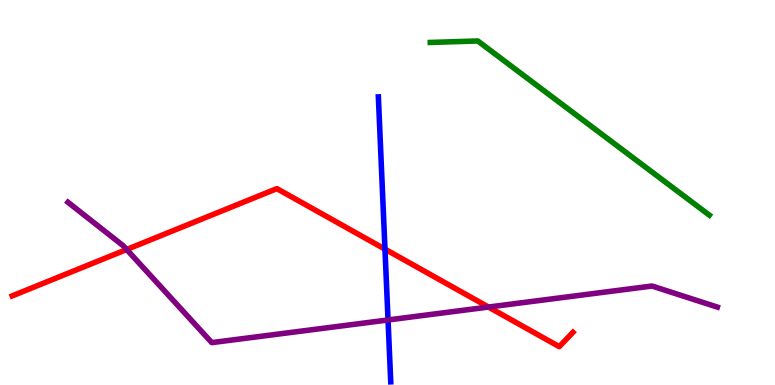[{'lines': ['blue', 'red'], 'intersections': [{'x': 4.97, 'y': 3.53}]}, {'lines': ['green', 'red'], 'intersections': []}, {'lines': ['purple', 'red'], 'intersections': [{'x': 1.63, 'y': 3.52}, {'x': 6.3, 'y': 2.02}]}, {'lines': ['blue', 'green'], 'intersections': []}, {'lines': ['blue', 'purple'], 'intersections': [{'x': 5.01, 'y': 1.69}]}, {'lines': ['green', 'purple'], 'intersections': []}]